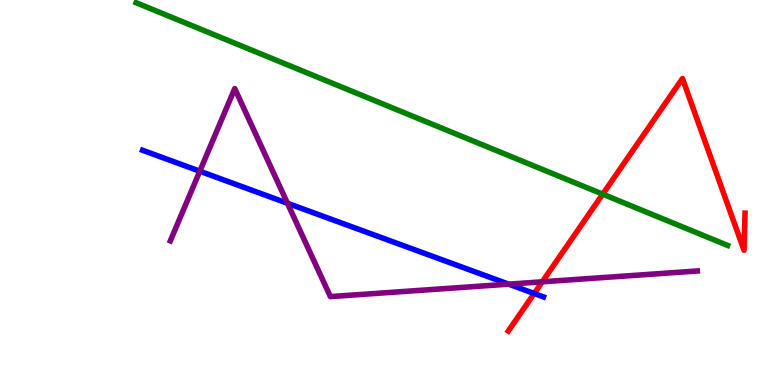[{'lines': ['blue', 'red'], 'intersections': [{'x': 6.89, 'y': 2.38}]}, {'lines': ['green', 'red'], 'intersections': [{'x': 7.78, 'y': 4.96}]}, {'lines': ['purple', 'red'], 'intersections': [{'x': 7.0, 'y': 2.68}]}, {'lines': ['blue', 'green'], 'intersections': []}, {'lines': ['blue', 'purple'], 'intersections': [{'x': 2.58, 'y': 5.55}, {'x': 3.71, 'y': 4.72}, {'x': 6.56, 'y': 2.62}]}, {'lines': ['green', 'purple'], 'intersections': []}]